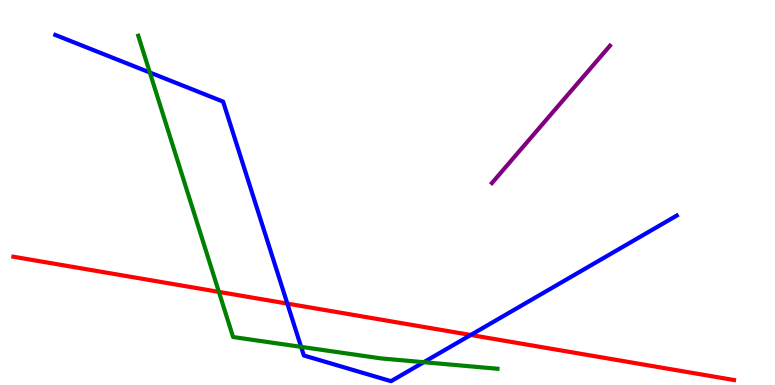[{'lines': ['blue', 'red'], 'intersections': [{'x': 3.71, 'y': 2.11}, {'x': 6.07, 'y': 1.3}]}, {'lines': ['green', 'red'], 'intersections': [{'x': 2.82, 'y': 2.42}]}, {'lines': ['purple', 'red'], 'intersections': []}, {'lines': ['blue', 'green'], 'intersections': [{'x': 1.93, 'y': 8.12}, {'x': 3.89, 'y': 0.991}, {'x': 5.47, 'y': 0.592}]}, {'lines': ['blue', 'purple'], 'intersections': []}, {'lines': ['green', 'purple'], 'intersections': []}]